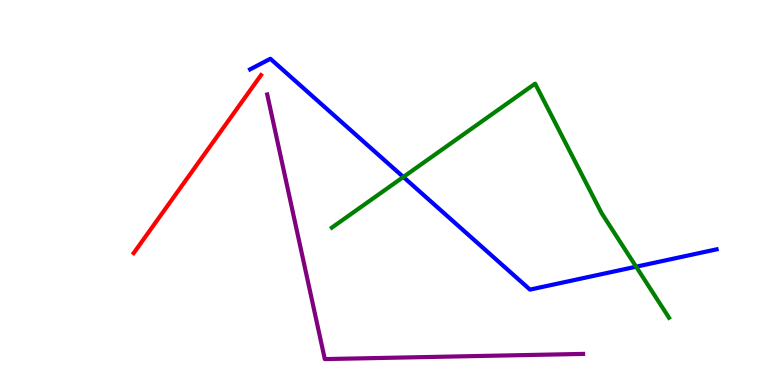[{'lines': ['blue', 'red'], 'intersections': []}, {'lines': ['green', 'red'], 'intersections': []}, {'lines': ['purple', 'red'], 'intersections': []}, {'lines': ['blue', 'green'], 'intersections': [{'x': 5.2, 'y': 5.4}, {'x': 8.21, 'y': 3.07}]}, {'lines': ['blue', 'purple'], 'intersections': []}, {'lines': ['green', 'purple'], 'intersections': []}]